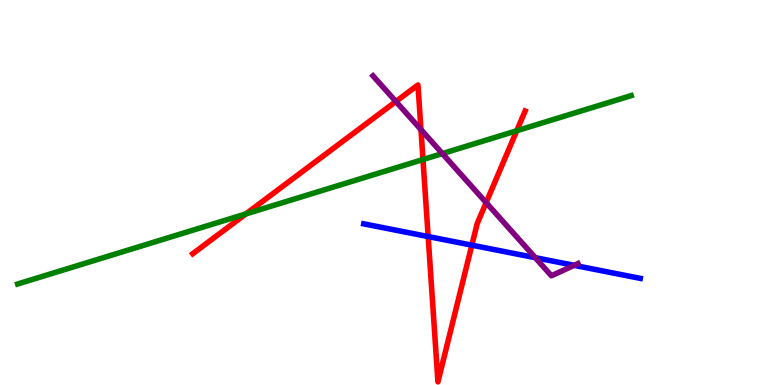[{'lines': ['blue', 'red'], 'intersections': [{'x': 5.52, 'y': 3.86}, {'x': 6.09, 'y': 3.63}]}, {'lines': ['green', 'red'], 'intersections': [{'x': 3.17, 'y': 4.44}, {'x': 5.46, 'y': 5.86}, {'x': 6.67, 'y': 6.6}]}, {'lines': ['purple', 'red'], 'intersections': [{'x': 5.11, 'y': 7.36}, {'x': 5.43, 'y': 6.63}, {'x': 6.27, 'y': 4.74}]}, {'lines': ['blue', 'green'], 'intersections': []}, {'lines': ['blue', 'purple'], 'intersections': [{'x': 6.91, 'y': 3.31}, {'x': 7.41, 'y': 3.11}]}, {'lines': ['green', 'purple'], 'intersections': [{'x': 5.71, 'y': 6.01}]}]